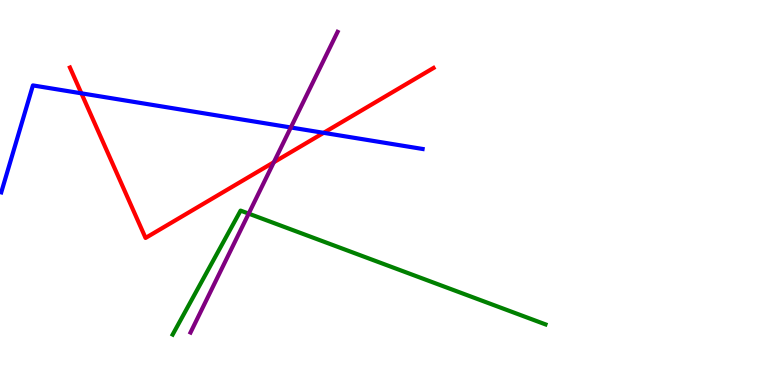[{'lines': ['blue', 'red'], 'intersections': [{'x': 1.05, 'y': 7.58}, {'x': 4.18, 'y': 6.55}]}, {'lines': ['green', 'red'], 'intersections': []}, {'lines': ['purple', 'red'], 'intersections': [{'x': 3.53, 'y': 5.79}]}, {'lines': ['blue', 'green'], 'intersections': []}, {'lines': ['blue', 'purple'], 'intersections': [{'x': 3.75, 'y': 6.69}]}, {'lines': ['green', 'purple'], 'intersections': [{'x': 3.21, 'y': 4.45}]}]